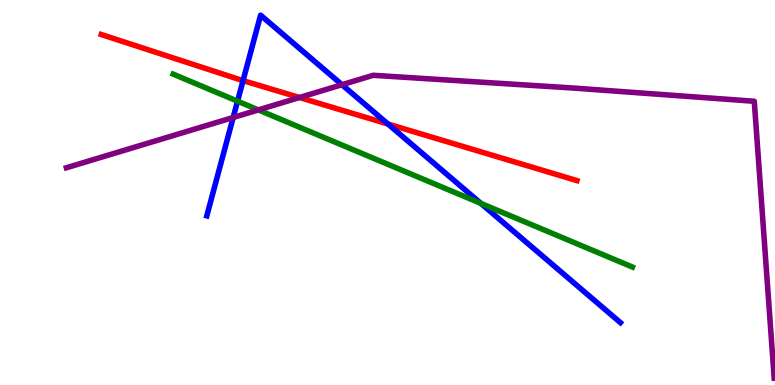[{'lines': ['blue', 'red'], 'intersections': [{'x': 3.14, 'y': 7.91}, {'x': 5.01, 'y': 6.78}]}, {'lines': ['green', 'red'], 'intersections': []}, {'lines': ['purple', 'red'], 'intersections': [{'x': 3.86, 'y': 7.47}]}, {'lines': ['blue', 'green'], 'intersections': [{'x': 3.07, 'y': 7.37}, {'x': 6.2, 'y': 4.72}]}, {'lines': ['blue', 'purple'], 'intersections': [{'x': 3.01, 'y': 6.95}, {'x': 4.41, 'y': 7.8}]}, {'lines': ['green', 'purple'], 'intersections': [{'x': 3.33, 'y': 7.15}]}]